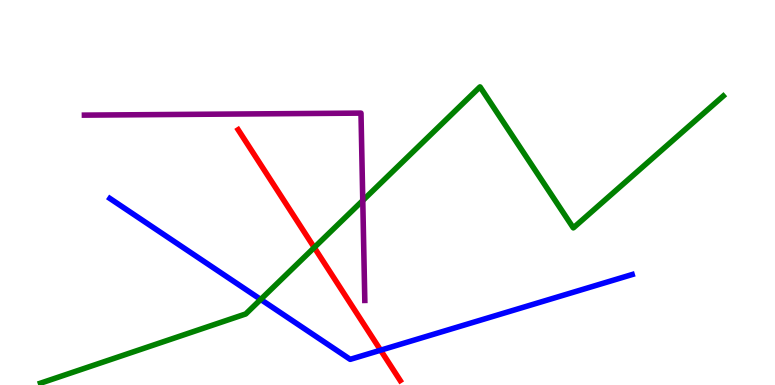[{'lines': ['blue', 'red'], 'intersections': [{'x': 4.91, 'y': 0.904}]}, {'lines': ['green', 'red'], 'intersections': [{'x': 4.06, 'y': 3.57}]}, {'lines': ['purple', 'red'], 'intersections': []}, {'lines': ['blue', 'green'], 'intersections': [{'x': 3.36, 'y': 2.22}]}, {'lines': ['blue', 'purple'], 'intersections': []}, {'lines': ['green', 'purple'], 'intersections': [{'x': 4.68, 'y': 4.79}]}]